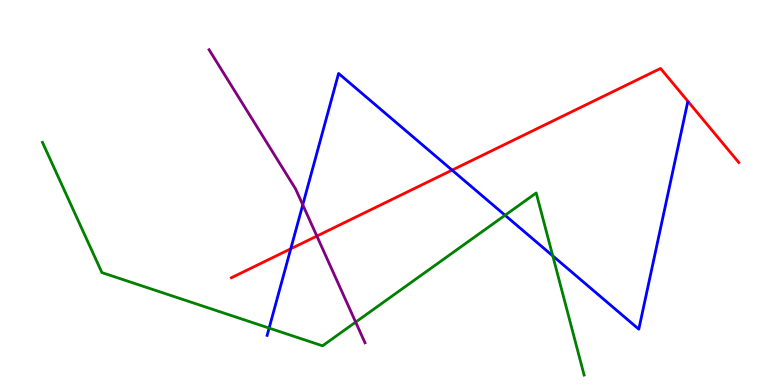[{'lines': ['blue', 'red'], 'intersections': [{'x': 3.75, 'y': 3.54}, {'x': 5.83, 'y': 5.58}]}, {'lines': ['green', 'red'], 'intersections': []}, {'lines': ['purple', 'red'], 'intersections': [{'x': 4.09, 'y': 3.87}]}, {'lines': ['blue', 'green'], 'intersections': [{'x': 3.47, 'y': 1.48}, {'x': 6.52, 'y': 4.41}, {'x': 7.13, 'y': 3.35}]}, {'lines': ['blue', 'purple'], 'intersections': [{'x': 3.91, 'y': 4.68}]}, {'lines': ['green', 'purple'], 'intersections': [{'x': 4.59, 'y': 1.63}]}]